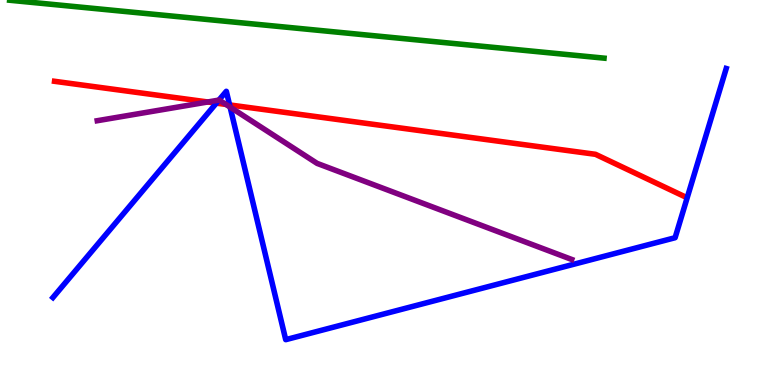[{'lines': ['blue', 'red'], 'intersections': [{'x': 2.79, 'y': 7.32}, {'x': 2.96, 'y': 7.27}]}, {'lines': ['green', 'red'], 'intersections': []}, {'lines': ['purple', 'red'], 'intersections': [{'x': 2.68, 'y': 7.35}, {'x': 2.92, 'y': 7.29}]}, {'lines': ['blue', 'green'], 'intersections': []}, {'lines': ['blue', 'purple'], 'intersections': [{'x': 2.82, 'y': 7.4}, {'x': 2.97, 'y': 7.22}]}, {'lines': ['green', 'purple'], 'intersections': []}]